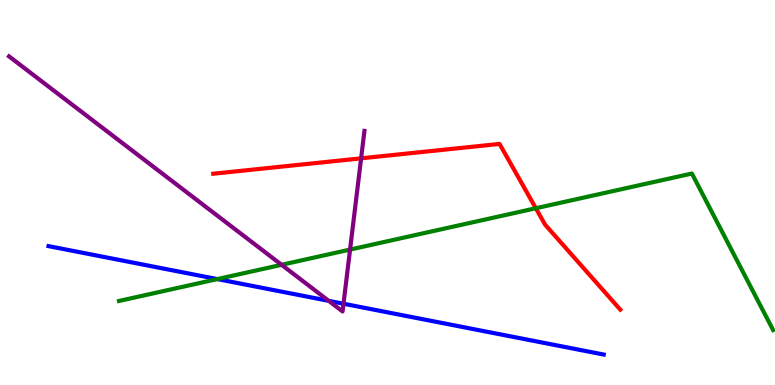[{'lines': ['blue', 'red'], 'intersections': []}, {'lines': ['green', 'red'], 'intersections': [{'x': 6.91, 'y': 4.59}]}, {'lines': ['purple', 'red'], 'intersections': [{'x': 4.66, 'y': 5.89}]}, {'lines': ['blue', 'green'], 'intersections': [{'x': 2.8, 'y': 2.75}]}, {'lines': ['blue', 'purple'], 'intersections': [{'x': 4.24, 'y': 2.19}, {'x': 4.43, 'y': 2.11}]}, {'lines': ['green', 'purple'], 'intersections': [{'x': 3.63, 'y': 3.12}, {'x': 4.52, 'y': 3.52}]}]